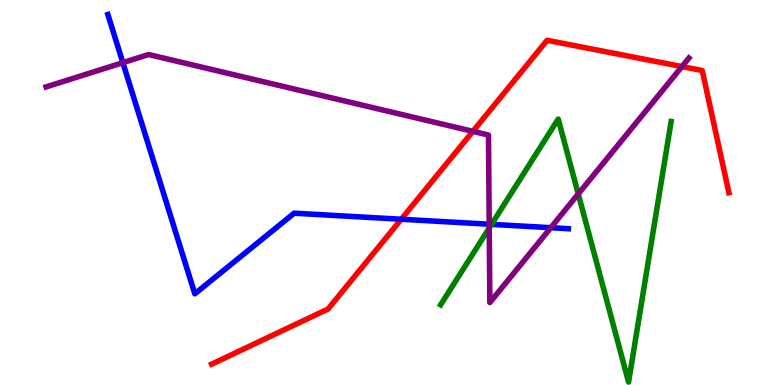[{'lines': ['blue', 'red'], 'intersections': [{'x': 5.18, 'y': 4.31}]}, {'lines': ['green', 'red'], 'intersections': []}, {'lines': ['purple', 'red'], 'intersections': [{'x': 6.1, 'y': 6.59}, {'x': 8.8, 'y': 8.27}]}, {'lines': ['blue', 'green'], 'intersections': [{'x': 6.34, 'y': 4.17}]}, {'lines': ['blue', 'purple'], 'intersections': [{'x': 1.59, 'y': 8.37}, {'x': 6.31, 'y': 4.18}, {'x': 7.11, 'y': 4.09}]}, {'lines': ['green', 'purple'], 'intersections': [{'x': 6.31, 'y': 4.08}, {'x': 7.46, 'y': 4.96}]}]